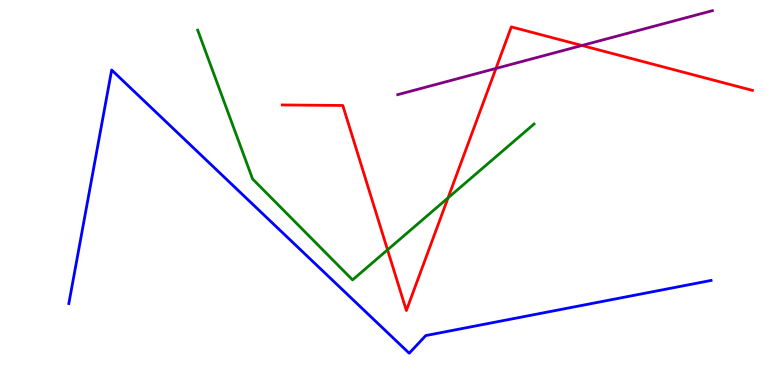[{'lines': ['blue', 'red'], 'intersections': []}, {'lines': ['green', 'red'], 'intersections': [{'x': 5.0, 'y': 3.51}, {'x': 5.78, 'y': 4.86}]}, {'lines': ['purple', 'red'], 'intersections': [{'x': 6.4, 'y': 8.22}, {'x': 7.51, 'y': 8.82}]}, {'lines': ['blue', 'green'], 'intersections': []}, {'lines': ['blue', 'purple'], 'intersections': []}, {'lines': ['green', 'purple'], 'intersections': []}]